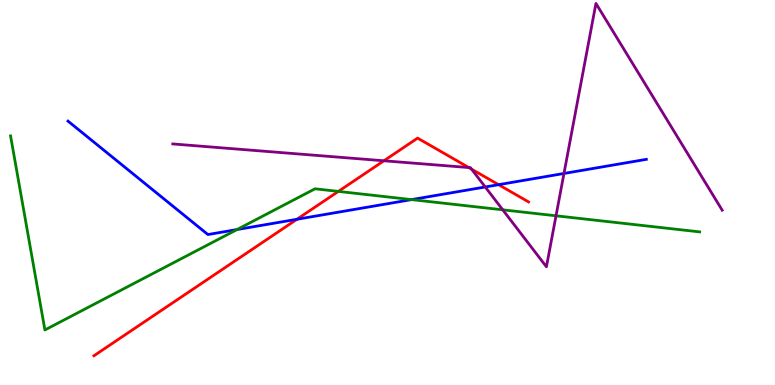[{'lines': ['blue', 'red'], 'intersections': [{'x': 3.83, 'y': 4.3}, {'x': 6.43, 'y': 5.2}]}, {'lines': ['green', 'red'], 'intersections': [{'x': 4.37, 'y': 5.03}]}, {'lines': ['purple', 'red'], 'intersections': [{'x': 4.95, 'y': 5.82}, {'x': 6.05, 'y': 5.65}, {'x': 6.08, 'y': 5.61}]}, {'lines': ['blue', 'green'], 'intersections': [{'x': 3.06, 'y': 4.04}, {'x': 5.31, 'y': 4.82}]}, {'lines': ['blue', 'purple'], 'intersections': [{'x': 6.26, 'y': 5.14}, {'x': 7.28, 'y': 5.49}]}, {'lines': ['green', 'purple'], 'intersections': [{'x': 6.49, 'y': 4.55}, {'x': 7.17, 'y': 4.39}]}]